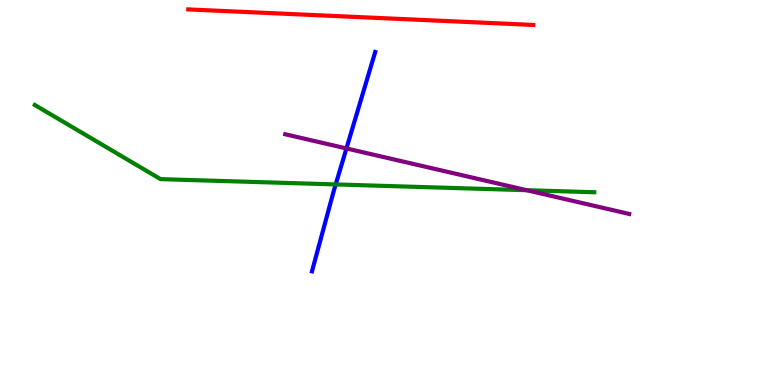[{'lines': ['blue', 'red'], 'intersections': []}, {'lines': ['green', 'red'], 'intersections': []}, {'lines': ['purple', 'red'], 'intersections': []}, {'lines': ['blue', 'green'], 'intersections': [{'x': 4.33, 'y': 5.21}]}, {'lines': ['blue', 'purple'], 'intersections': [{'x': 4.47, 'y': 6.14}]}, {'lines': ['green', 'purple'], 'intersections': [{'x': 6.8, 'y': 5.06}]}]